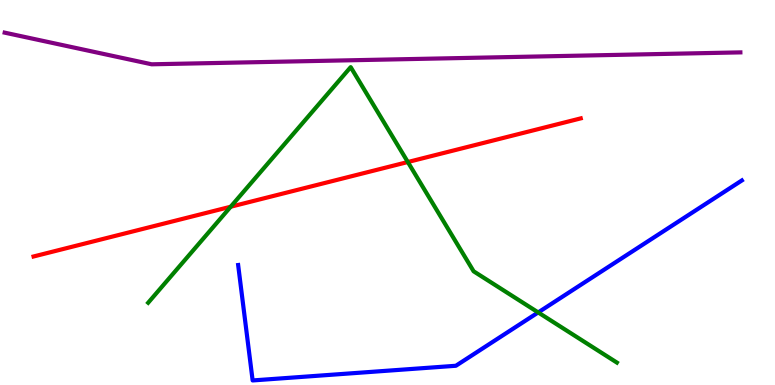[{'lines': ['blue', 'red'], 'intersections': []}, {'lines': ['green', 'red'], 'intersections': [{'x': 2.98, 'y': 4.63}, {'x': 5.26, 'y': 5.79}]}, {'lines': ['purple', 'red'], 'intersections': []}, {'lines': ['blue', 'green'], 'intersections': [{'x': 6.94, 'y': 1.89}]}, {'lines': ['blue', 'purple'], 'intersections': []}, {'lines': ['green', 'purple'], 'intersections': []}]